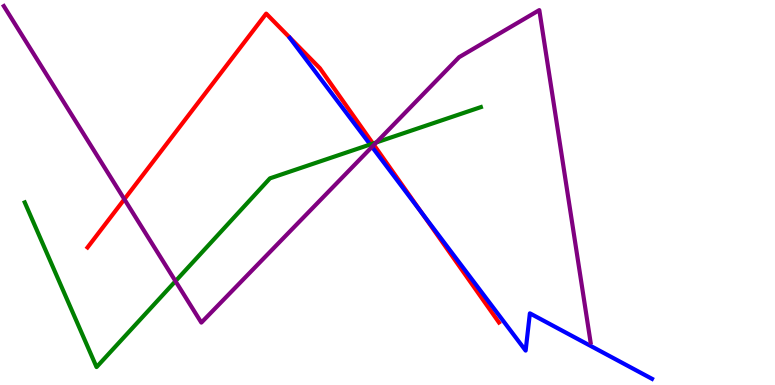[{'lines': ['blue', 'red'], 'intersections': [{'x': 5.44, 'y': 4.47}]}, {'lines': ['green', 'red'], 'intersections': [{'x': 4.81, 'y': 6.27}]}, {'lines': ['purple', 'red'], 'intersections': [{'x': 1.6, 'y': 4.82}, {'x': 4.82, 'y': 6.24}]}, {'lines': ['blue', 'green'], 'intersections': [{'x': 4.78, 'y': 6.25}]}, {'lines': ['blue', 'purple'], 'intersections': [{'x': 4.8, 'y': 6.18}]}, {'lines': ['green', 'purple'], 'intersections': [{'x': 2.26, 'y': 2.7}, {'x': 4.86, 'y': 6.3}]}]